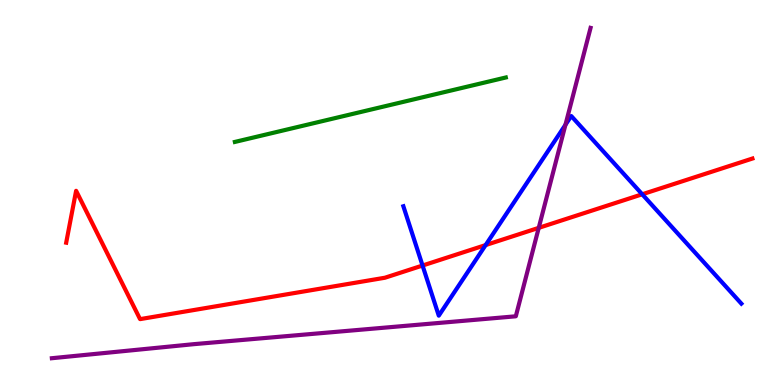[{'lines': ['blue', 'red'], 'intersections': [{'x': 5.45, 'y': 3.1}, {'x': 6.27, 'y': 3.63}, {'x': 8.29, 'y': 4.95}]}, {'lines': ['green', 'red'], 'intersections': []}, {'lines': ['purple', 'red'], 'intersections': [{'x': 6.95, 'y': 4.08}]}, {'lines': ['blue', 'green'], 'intersections': []}, {'lines': ['blue', 'purple'], 'intersections': [{'x': 7.3, 'y': 6.76}]}, {'lines': ['green', 'purple'], 'intersections': []}]